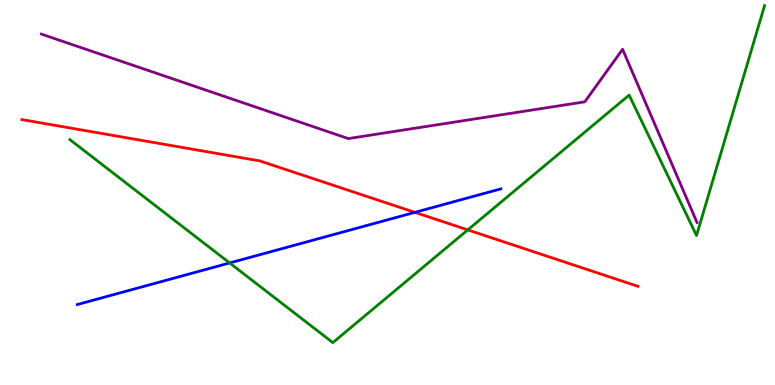[{'lines': ['blue', 'red'], 'intersections': [{'x': 5.35, 'y': 4.48}]}, {'lines': ['green', 'red'], 'intersections': [{'x': 6.04, 'y': 4.03}]}, {'lines': ['purple', 'red'], 'intersections': []}, {'lines': ['blue', 'green'], 'intersections': [{'x': 2.96, 'y': 3.17}]}, {'lines': ['blue', 'purple'], 'intersections': []}, {'lines': ['green', 'purple'], 'intersections': []}]